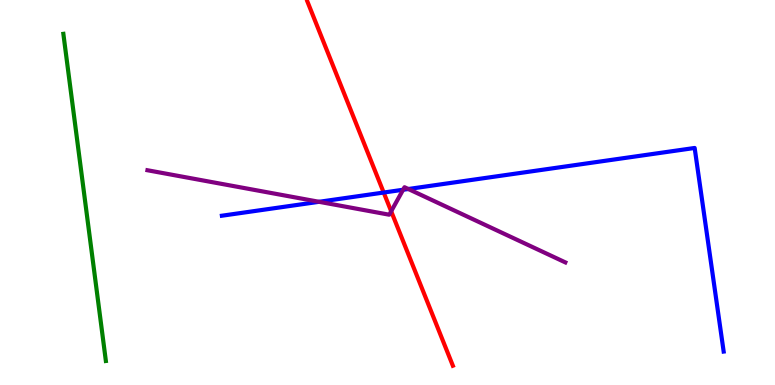[{'lines': ['blue', 'red'], 'intersections': [{'x': 4.95, 'y': 5.0}]}, {'lines': ['green', 'red'], 'intersections': []}, {'lines': ['purple', 'red'], 'intersections': [{'x': 5.05, 'y': 4.51}]}, {'lines': ['blue', 'green'], 'intersections': []}, {'lines': ['blue', 'purple'], 'intersections': [{'x': 4.12, 'y': 4.76}, {'x': 5.2, 'y': 5.07}, {'x': 5.27, 'y': 5.09}]}, {'lines': ['green', 'purple'], 'intersections': []}]